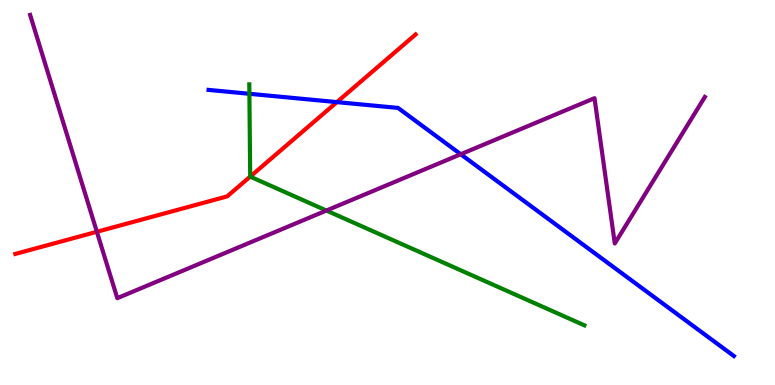[{'lines': ['blue', 'red'], 'intersections': [{'x': 4.35, 'y': 7.35}]}, {'lines': ['green', 'red'], 'intersections': [{'x': 3.23, 'y': 5.41}]}, {'lines': ['purple', 'red'], 'intersections': [{'x': 1.25, 'y': 3.98}]}, {'lines': ['blue', 'green'], 'intersections': [{'x': 3.22, 'y': 7.56}]}, {'lines': ['blue', 'purple'], 'intersections': [{'x': 5.95, 'y': 5.99}]}, {'lines': ['green', 'purple'], 'intersections': [{'x': 4.21, 'y': 4.53}]}]